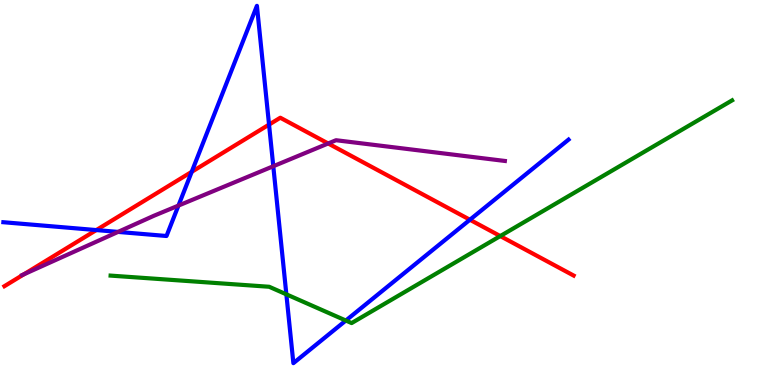[{'lines': ['blue', 'red'], 'intersections': [{'x': 1.24, 'y': 4.02}, {'x': 2.47, 'y': 5.54}, {'x': 3.47, 'y': 6.76}, {'x': 6.06, 'y': 4.29}]}, {'lines': ['green', 'red'], 'intersections': [{'x': 6.46, 'y': 3.87}]}, {'lines': ['purple', 'red'], 'intersections': [{'x': 0.309, 'y': 2.88}, {'x': 4.23, 'y': 6.27}]}, {'lines': ['blue', 'green'], 'intersections': [{'x': 3.69, 'y': 2.36}, {'x': 4.46, 'y': 1.67}]}, {'lines': ['blue', 'purple'], 'intersections': [{'x': 1.52, 'y': 3.98}, {'x': 2.3, 'y': 4.66}, {'x': 3.53, 'y': 5.68}]}, {'lines': ['green', 'purple'], 'intersections': []}]